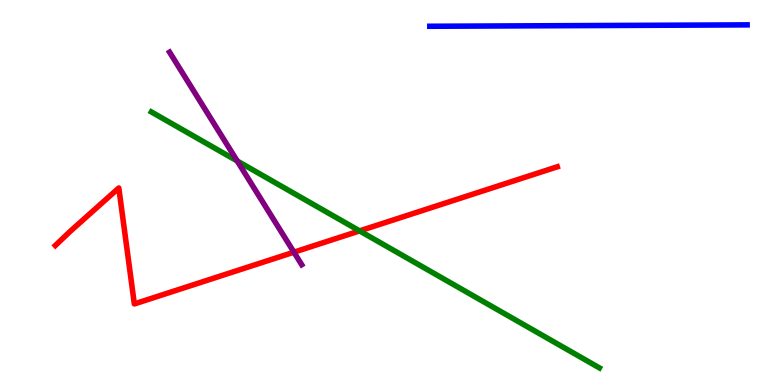[{'lines': ['blue', 'red'], 'intersections': []}, {'lines': ['green', 'red'], 'intersections': [{'x': 4.64, 'y': 4.0}]}, {'lines': ['purple', 'red'], 'intersections': [{'x': 3.79, 'y': 3.45}]}, {'lines': ['blue', 'green'], 'intersections': []}, {'lines': ['blue', 'purple'], 'intersections': []}, {'lines': ['green', 'purple'], 'intersections': [{'x': 3.06, 'y': 5.82}]}]